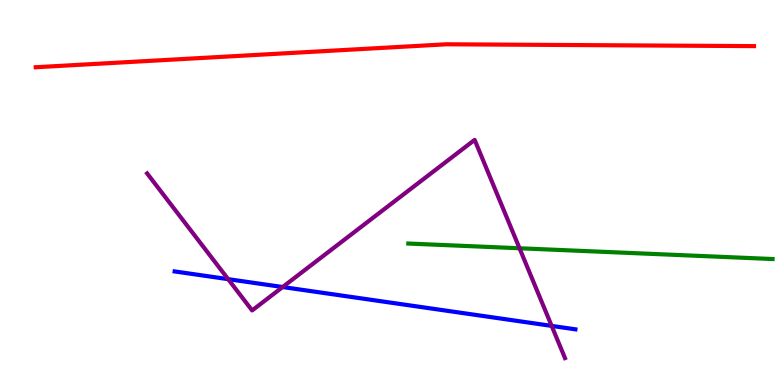[{'lines': ['blue', 'red'], 'intersections': []}, {'lines': ['green', 'red'], 'intersections': []}, {'lines': ['purple', 'red'], 'intersections': []}, {'lines': ['blue', 'green'], 'intersections': []}, {'lines': ['blue', 'purple'], 'intersections': [{'x': 2.94, 'y': 2.75}, {'x': 3.65, 'y': 2.54}, {'x': 7.12, 'y': 1.54}]}, {'lines': ['green', 'purple'], 'intersections': [{'x': 6.7, 'y': 3.55}]}]